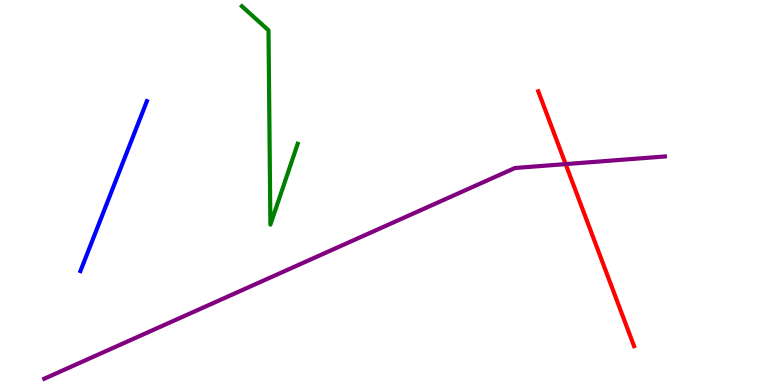[{'lines': ['blue', 'red'], 'intersections': []}, {'lines': ['green', 'red'], 'intersections': []}, {'lines': ['purple', 'red'], 'intersections': [{'x': 7.3, 'y': 5.74}]}, {'lines': ['blue', 'green'], 'intersections': []}, {'lines': ['blue', 'purple'], 'intersections': []}, {'lines': ['green', 'purple'], 'intersections': []}]